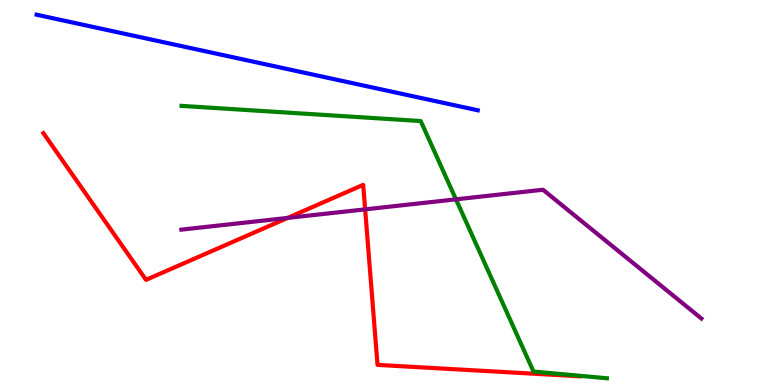[{'lines': ['blue', 'red'], 'intersections': []}, {'lines': ['green', 'red'], 'intersections': []}, {'lines': ['purple', 'red'], 'intersections': [{'x': 3.71, 'y': 4.34}, {'x': 4.71, 'y': 4.56}]}, {'lines': ['blue', 'green'], 'intersections': []}, {'lines': ['blue', 'purple'], 'intersections': []}, {'lines': ['green', 'purple'], 'intersections': [{'x': 5.88, 'y': 4.82}]}]